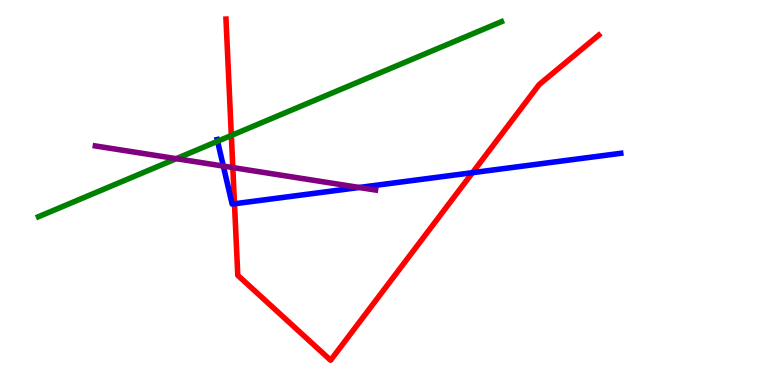[{'lines': ['blue', 'red'], 'intersections': [{'x': 3.03, 'y': 4.71}, {'x': 6.1, 'y': 5.51}]}, {'lines': ['green', 'red'], 'intersections': [{'x': 2.99, 'y': 6.48}]}, {'lines': ['purple', 'red'], 'intersections': [{'x': 3.0, 'y': 5.65}]}, {'lines': ['blue', 'green'], 'intersections': [{'x': 2.81, 'y': 6.33}]}, {'lines': ['blue', 'purple'], 'intersections': [{'x': 2.88, 'y': 5.69}, {'x': 4.63, 'y': 5.13}]}, {'lines': ['green', 'purple'], 'intersections': [{'x': 2.27, 'y': 5.88}]}]